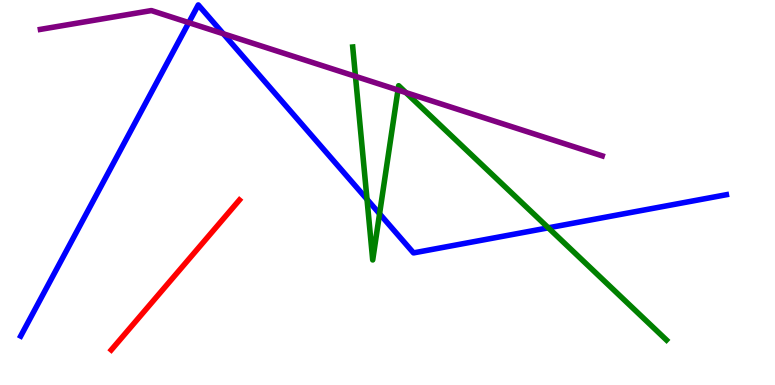[{'lines': ['blue', 'red'], 'intersections': []}, {'lines': ['green', 'red'], 'intersections': []}, {'lines': ['purple', 'red'], 'intersections': []}, {'lines': ['blue', 'green'], 'intersections': [{'x': 4.74, 'y': 4.82}, {'x': 4.9, 'y': 4.45}, {'x': 7.08, 'y': 4.08}]}, {'lines': ['blue', 'purple'], 'intersections': [{'x': 2.44, 'y': 9.41}, {'x': 2.88, 'y': 9.12}]}, {'lines': ['green', 'purple'], 'intersections': [{'x': 4.59, 'y': 8.02}, {'x': 5.14, 'y': 7.66}, {'x': 5.24, 'y': 7.6}]}]